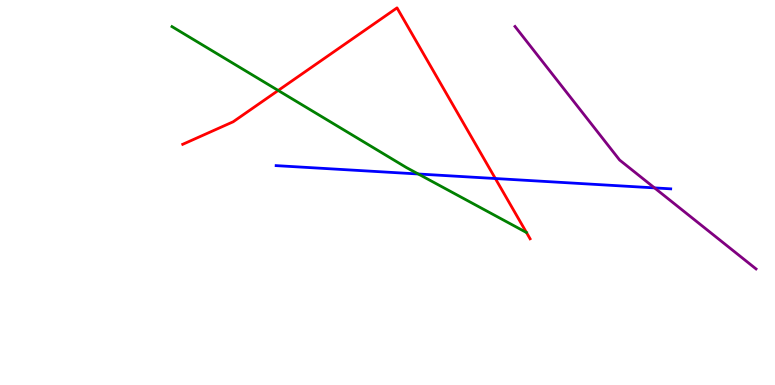[{'lines': ['blue', 'red'], 'intersections': [{'x': 6.39, 'y': 5.36}]}, {'lines': ['green', 'red'], 'intersections': [{'x': 3.59, 'y': 7.65}, {'x': 6.79, 'y': 3.96}]}, {'lines': ['purple', 'red'], 'intersections': []}, {'lines': ['blue', 'green'], 'intersections': [{'x': 5.4, 'y': 5.48}]}, {'lines': ['blue', 'purple'], 'intersections': [{'x': 8.45, 'y': 5.12}]}, {'lines': ['green', 'purple'], 'intersections': []}]